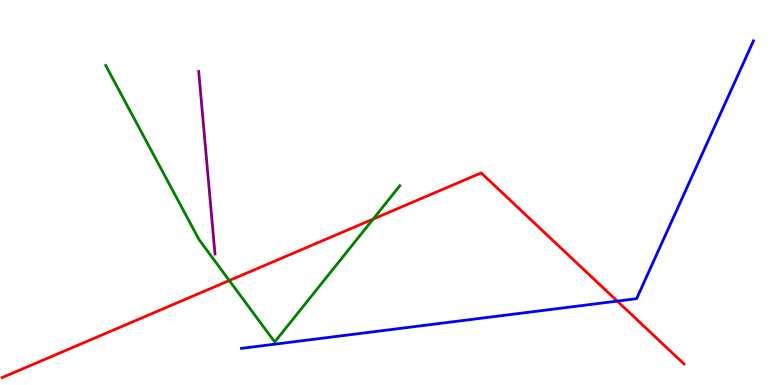[{'lines': ['blue', 'red'], 'intersections': [{'x': 7.96, 'y': 2.18}]}, {'lines': ['green', 'red'], 'intersections': [{'x': 2.96, 'y': 2.71}, {'x': 4.81, 'y': 4.31}]}, {'lines': ['purple', 'red'], 'intersections': []}, {'lines': ['blue', 'green'], 'intersections': []}, {'lines': ['blue', 'purple'], 'intersections': []}, {'lines': ['green', 'purple'], 'intersections': []}]